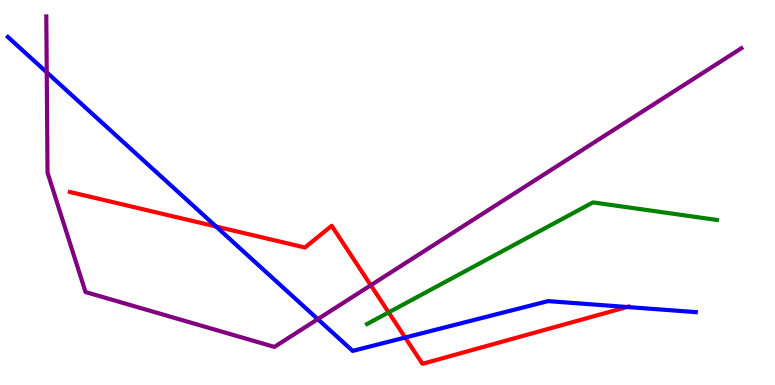[{'lines': ['blue', 'red'], 'intersections': [{'x': 2.79, 'y': 4.12}, {'x': 5.23, 'y': 1.23}, {'x': 8.09, 'y': 2.03}]}, {'lines': ['green', 'red'], 'intersections': [{'x': 5.01, 'y': 1.89}]}, {'lines': ['purple', 'red'], 'intersections': [{'x': 4.78, 'y': 2.59}]}, {'lines': ['blue', 'green'], 'intersections': []}, {'lines': ['blue', 'purple'], 'intersections': [{'x': 0.603, 'y': 8.12}, {'x': 4.1, 'y': 1.71}]}, {'lines': ['green', 'purple'], 'intersections': []}]